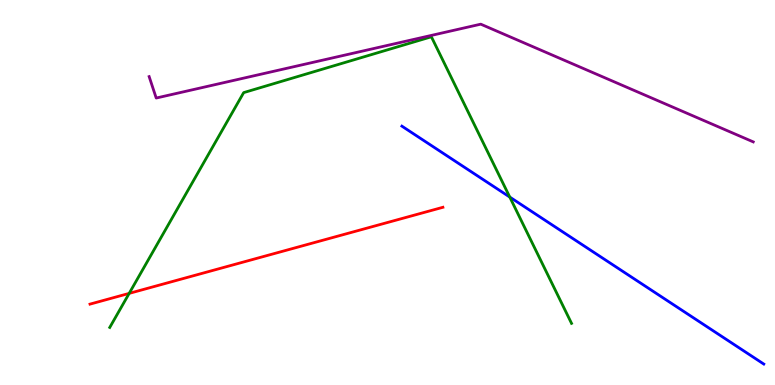[{'lines': ['blue', 'red'], 'intersections': []}, {'lines': ['green', 'red'], 'intersections': [{'x': 1.67, 'y': 2.38}]}, {'lines': ['purple', 'red'], 'intersections': []}, {'lines': ['blue', 'green'], 'intersections': [{'x': 6.58, 'y': 4.88}]}, {'lines': ['blue', 'purple'], 'intersections': []}, {'lines': ['green', 'purple'], 'intersections': []}]